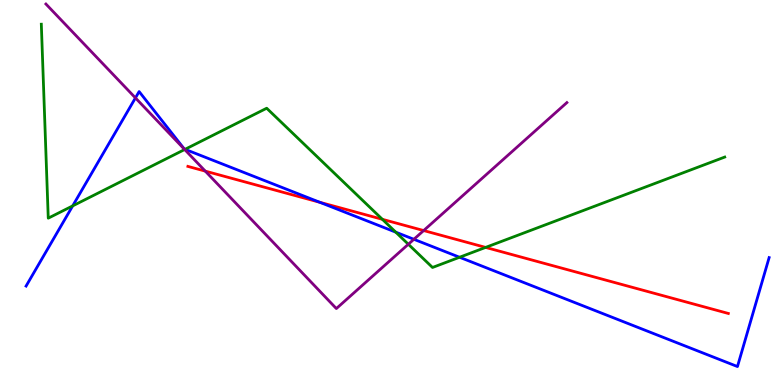[{'lines': ['blue', 'red'], 'intersections': [{'x': 4.13, 'y': 4.75}]}, {'lines': ['green', 'red'], 'intersections': [{'x': 4.93, 'y': 4.3}, {'x': 6.27, 'y': 3.57}]}, {'lines': ['purple', 'red'], 'intersections': [{'x': 2.65, 'y': 5.56}, {'x': 5.47, 'y': 4.01}]}, {'lines': ['blue', 'green'], 'intersections': [{'x': 0.938, 'y': 4.65}, {'x': 2.39, 'y': 6.12}, {'x': 5.11, 'y': 3.97}, {'x': 5.93, 'y': 3.32}]}, {'lines': ['blue', 'purple'], 'intersections': [{'x': 1.75, 'y': 7.46}, {'x': 5.34, 'y': 3.78}]}, {'lines': ['green', 'purple'], 'intersections': [{'x': 2.38, 'y': 6.12}, {'x': 5.27, 'y': 3.66}]}]